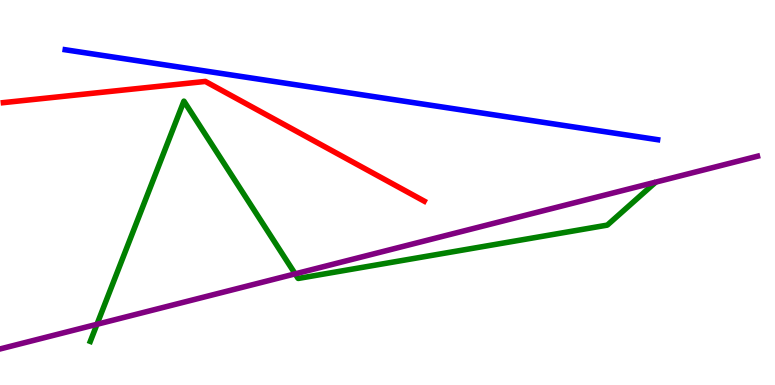[{'lines': ['blue', 'red'], 'intersections': []}, {'lines': ['green', 'red'], 'intersections': []}, {'lines': ['purple', 'red'], 'intersections': []}, {'lines': ['blue', 'green'], 'intersections': []}, {'lines': ['blue', 'purple'], 'intersections': []}, {'lines': ['green', 'purple'], 'intersections': [{'x': 1.25, 'y': 1.58}, {'x': 3.81, 'y': 2.89}]}]